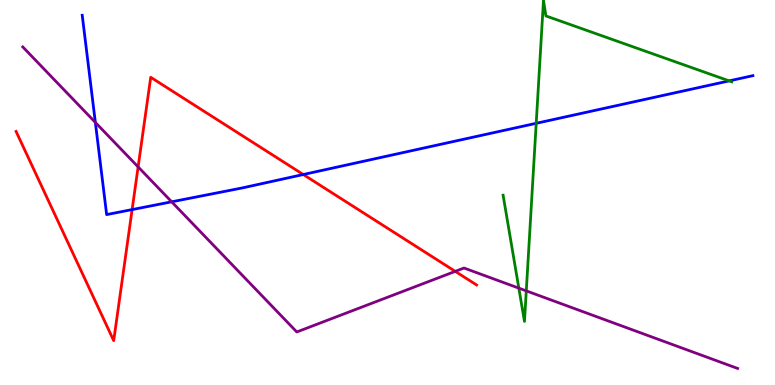[{'lines': ['blue', 'red'], 'intersections': [{'x': 1.7, 'y': 4.56}, {'x': 3.91, 'y': 5.47}]}, {'lines': ['green', 'red'], 'intersections': []}, {'lines': ['purple', 'red'], 'intersections': [{'x': 1.78, 'y': 5.66}, {'x': 5.87, 'y': 2.95}]}, {'lines': ['blue', 'green'], 'intersections': [{'x': 6.92, 'y': 6.8}, {'x': 9.41, 'y': 7.9}]}, {'lines': ['blue', 'purple'], 'intersections': [{'x': 1.23, 'y': 6.82}, {'x': 2.22, 'y': 4.76}]}, {'lines': ['green', 'purple'], 'intersections': [{'x': 6.69, 'y': 2.52}, {'x': 6.79, 'y': 2.44}]}]